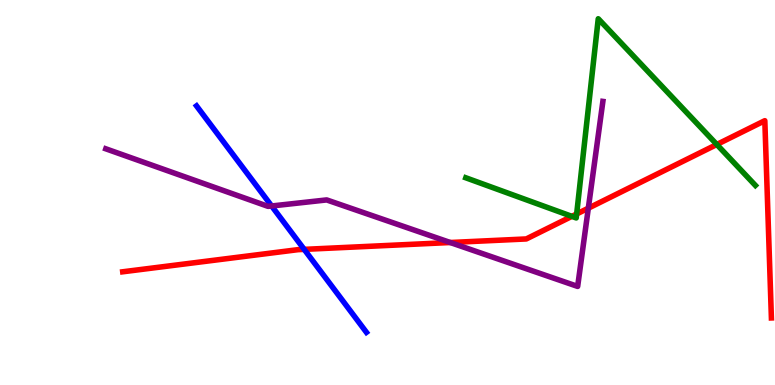[{'lines': ['blue', 'red'], 'intersections': [{'x': 3.92, 'y': 3.52}]}, {'lines': ['green', 'red'], 'intersections': [{'x': 7.38, 'y': 4.38}, {'x': 7.44, 'y': 4.44}, {'x': 9.25, 'y': 6.25}]}, {'lines': ['purple', 'red'], 'intersections': [{'x': 5.81, 'y': 3.7}, {'x': 7.59, 'y': 4.59}]}, {'lines': ['blue', 'green'], 'intersections': []}, {'lines': ['blue', 'purple'], 'intersections': [{'x': 3.5, 'y': 4.65}]}, {'lines': ['green', 'purple'], 'intersections': []}]